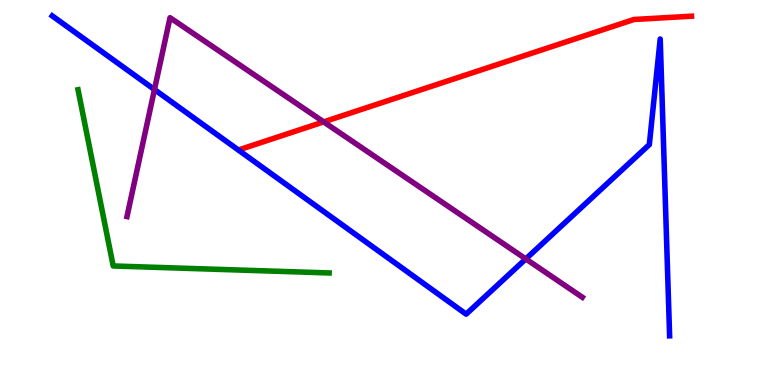[{'lines': ['blue', 'red'], 'intersections': []}, {'lines': ['green', 'red'], 'intersections': []}, {'lines': ['purple', 'red'], 'intersections': [{'x': 4.18, 'y': 6.83}]}, {'lines': ['blue', 'green'], 'intersections': []}, {'lines': ['blue', 'purple'], 'intersections': [{'x': 1.99, 'y': 7.67}, {'x': 6.78, 'y': 3.27}]}, {'lines': ['green', 'purple'], 'intersections': []}]